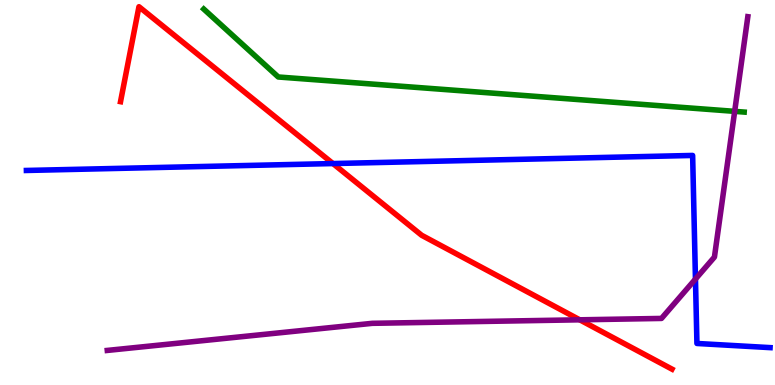[{'lines': ['blue', 'red'], 'intersections': [{'x': 4.3, 'y': 5.75}]}, {'lines': ['green', 'red'], 'intersections': []}, {'lines': ['purple', 'red'], 'intersections': [{'x': 7.48, 'y': 1.69}]}, {'lines': ['blue', 'green'], 'intersections': []}, {'lines': ['blue', 'purple'], 'intersections': [{'x': 8.97, 'y': 2.75}]}, {'lines': ['green', 'purple'], 'intersections': [{'x': 9.48, 'y': 7.11}]}]